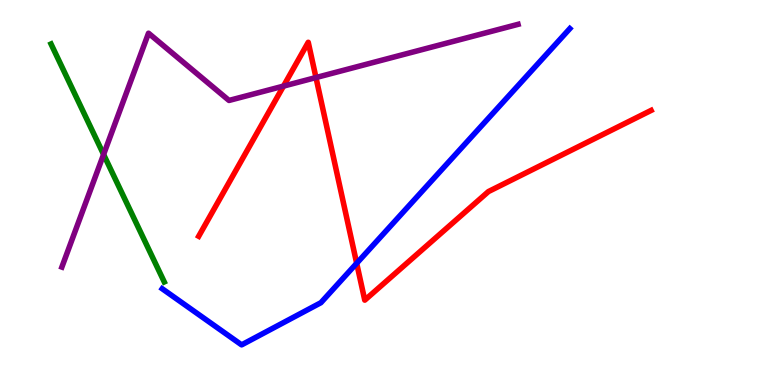[{'lines': ['blue', 'red'], 'intersections': [{'x': 4.6, 'y': 3.16}]}, {'lines': ['green', 'red'], 'intersections': []}, {'lines': ['purple', 'red'], 'intersections': [{'x': 3.66, 'y': 7.76}, {'x': 4.08, 'y': 7.99}]}, {'lines': ['blue', 'green'], 'intersections': []}, {'lines': ['blue', 'purple'], 'intersections': []}, {'lines': ['green', 'purple'], 'intersections': [{'x': 1.34, 'y': 5.99}]}]